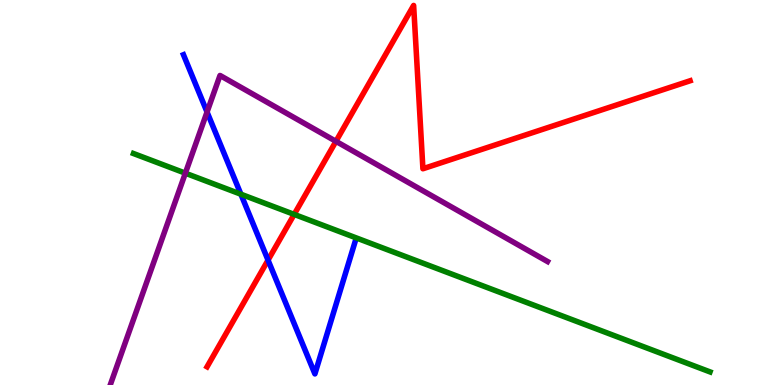[{'lines': ['blue', 'red'], 'intersections': [{'x': 3.46, 'y': 3.24}]}, {'lines': ['green', 'red'], 'intersections': [{'x': 3.8, 'y': 4.43}]}, {'lines': ['purple', 'red'], 'intersections': [{'x': 4.33, 'y': 6.33}]}, {'lines': ['blue', 'green'], 'intersections': [{'x': 3.11, 'y': 4.96}]}, {'lines': ['blue', 'purple'], 'intersections': [{'x': 2.67, 'y': 7.09}]}, {'lines': ['green', 'purple'], 'intersections': [{'x': 2.39, 'y': 5.5}]}]